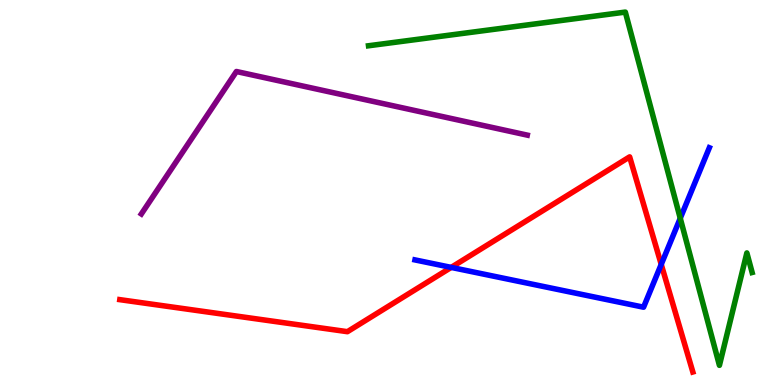[{'lines': ['blue', 'red'], 'intersections': [{'x': 5.82, 'y': 3.05}, {'x': 8.53, 'y': 3.13}]}, {'lines': ['green', 'red'], 'intersections': []}, {'lines': ['purple', 'red'], 'intersections': []}, {'lines': ['blue', 'green'], 'intersections': [{'x': 8.78, 'y': 4.33}]}, {'lines': ['blue', 'purple'], 'intersections': []}, {'lines': ['green', 'purple'], 'intersections': []}]